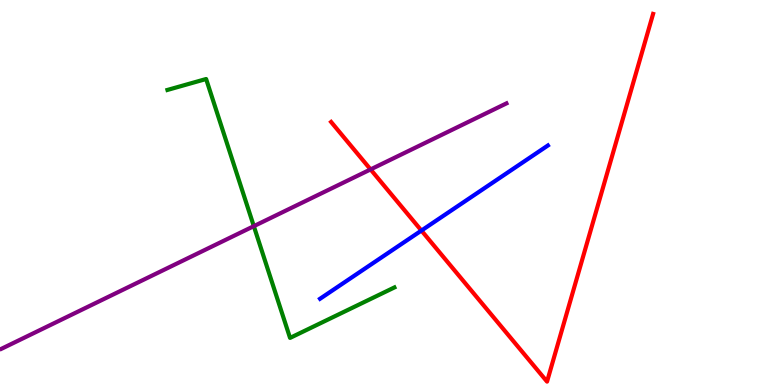[{'lines': ['blue', 'red'], 'intersections': [{'x': 5.44, 'y': 4.01}]}, {'lines': ['green', 'red'], 'intersections': []}, {'lines': ['purple', 'red'], 'intersections': [{'x': 4.78, 'y': 5.6}]}, {'lines': ['blue', 'green'], 'intersections': []}, {'lines': ['blue', 'purple'], 'intersections': []}, {'lines': ['green', 'purple'], 'intersections': [{'x': 3.28, 'y': 4.13}]}]